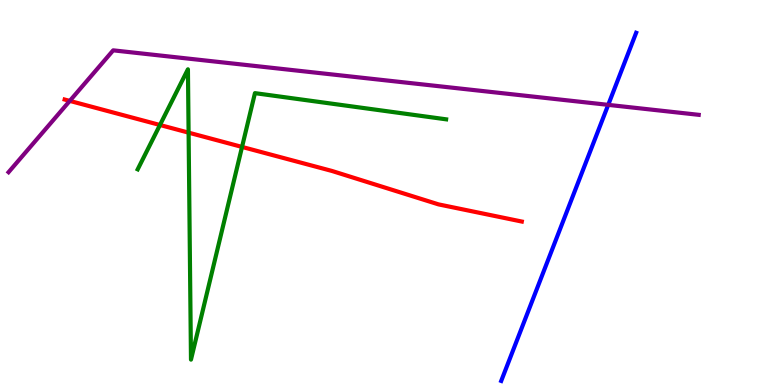[{'lines': ['blue', 'red'], 'intersections': []}, {'lines': ['green', 'red'], 'intersections': [{'x': 2.06, 'y': 6.75}, {'x': 2.43, 'y': 6.55}, {'x': 3.12, 'y': 6.18}]}, {'lines': ['purple', 'red'], 'intersections': [{'x': 0.9, 'y': 7.38}]}, {'lines': ['blue', 'green'], 'intersections': []}, {'lines': ['blue', 'purple'], 'intersections': [{'x': 7.85, 'y': 7.28}]}, {'lines': ['green', 'purple'], 'intersections': []}]